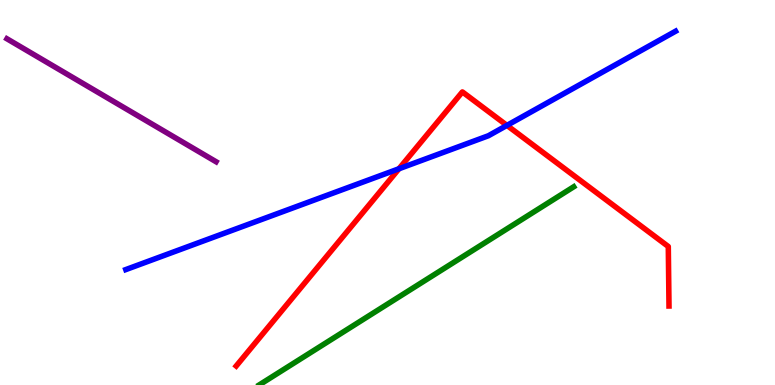[{'lines': ['blue', 'red'], 'intersections': [{'x': 5.15, 'y': 5.62}, {'x': 6.54, 'y': 6.74}]}, {'lines': ['green', 'red'], 'intersections': []}, {'lines': ['purple', 'red'], 'intersections': []}, {'lines': ['blue', 'green'], 'intersections': []}, {'lines': ['blue', 'purple'], 'intersections': []}, {'lines': ['green', 'purple'], 'intersections': []}]